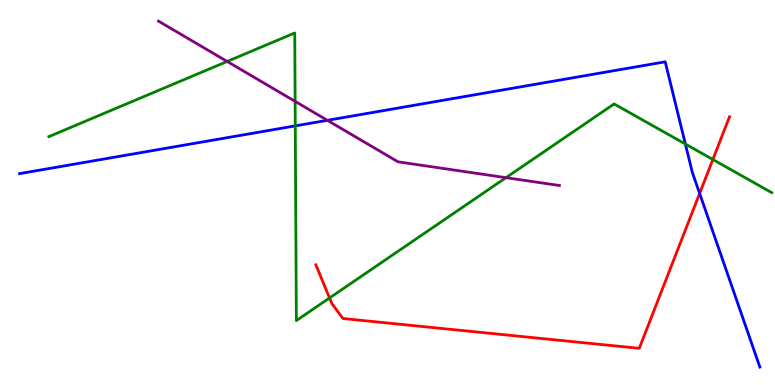[{'lines': ['blue', 'red'], 'intersections': [{'x': 9.03, 'y': 4.98}]}, {'lines': ['green', 'red'], 'intersections': [{'x': 4.25, 'y': 2.26}, {'x': 9.2, 'y': 5.86}]}, {'lines': ['purple', 'red'], 'intersections': []}, {'lines': ['blue', 'green'], 'intersections': [{'x': 3.81, 'y': 6.73}, {'x': 8.84, 'y': 6.26}]}, {'lines': ['blue', 'purple'], 'intersections': [{'x': 4.22, 'y': 6.87}]}, {'lines': ['green', 'purple'], 'intersections': [{'x': 2.93, 'y': 8.4}, {'x': 3.81, 'y': 7.37}, {'x': 6.53, 'y': 5.39}]}]